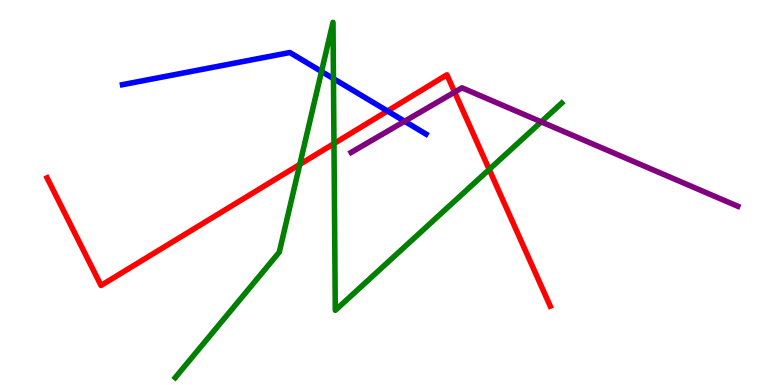[{'lines': ['blue', 'red'], 'intersections': [{'x': 5.0, 'y': 7.12}]}, {'lines': ['green', 'red'], 'intersections': [{'x': 3.87, 'y': 5.73}, {'x': 4.31, 'y': 6.27}, {'x': 6.31, 'y': 5.6}]}, {'lines': ['purple', 'red'], 'intersections': [{'x': 5.87, 'y': 7.61}]}, {'lines': ['blue', 'green'], 'intersections': [{'x': 4.15, 'y': 8.14}, {'x': 4.3, 'y': 7.96}]}, {'lines': ['blue', 'purple'], 'intersections': [{'x': 5.22, 'y': 6.85}]}, {'lines': ['green', 'purple'], 'intersections': [{'x': 6.98, 'y': 6.84}]}]